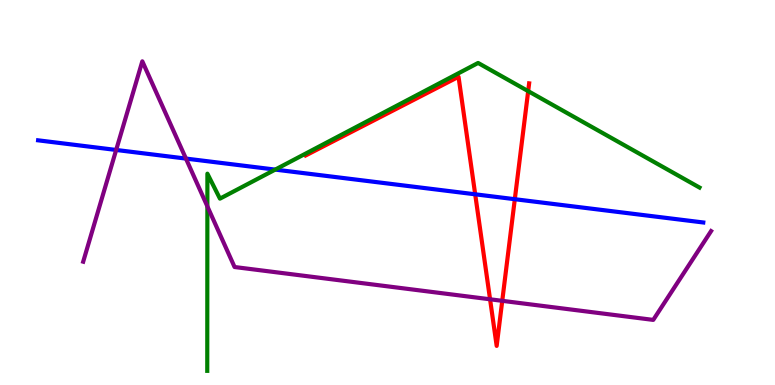[{'lines': ['blue', 'red'], 'intersections': [{'x': 6.13, 'y': 4.95}, {'x': 6.64, 'y': 4.83}]}, {'lines': ['green', 'red'], 'intersections': [{'x': 6.82, 'y': 7.63}]}, {'lines': ['purple', 'red'], 'intersections': [{'x': 6.32, 'y': 2.23}, {'x': 6.48, 'y': 2.19}]}, {'lines': ['blue', 'green'], 'intersections': [{'x': 3.55, 'y': 5.59}]}, {'lines': ['blue', 'purple'], 'intersections': [{'x': 1.5, 'y': 6.1}, {'x': 2.4, 'y': 5.88}]}, {'lines': ['green', 'purple'], 'intersections': [{'x': 2.68, 'y': 4.64}]}]